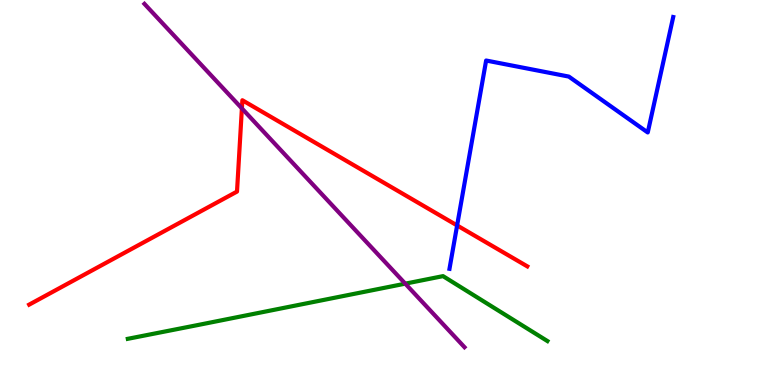[{'lines': ['blue', 'red'], 'intersections': [{'x': 5.9, 'y': 4.14}]}, {'lines': ['green', 'red'], 'intersections': []}, {'lines': ['purple', 'red'], 'intersections': [{'x': 3.12, 'y': 7.18}]}, {'lines': ['blue', 'green'], 'intersections': []}, {'lines': ['blue', 'purple'], 'intersections': []}, {'lines': ['green', 'purple'], 'intersections': [{'x': 5.23, 'y': 2.63}]}]